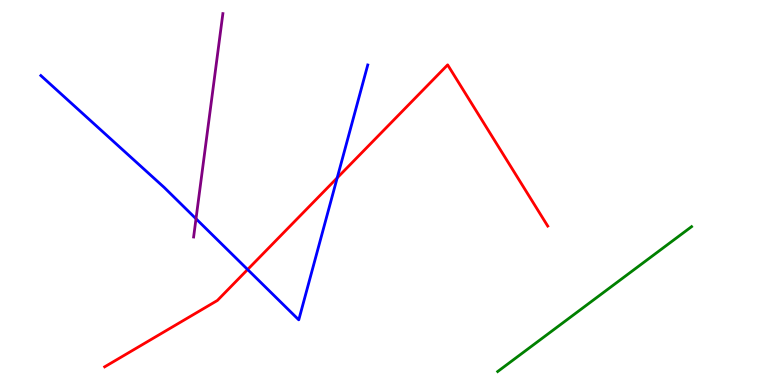[{'lines': ['blue', 'red'], 'intersections': [{'x': 3.2, 'y': 3.0}, {'x': 4.35, 'y': 5.38}]}, {'lines': ['green', 'red'], 'intersections': []}, {'lines': ['purple', 'red'], 'intersections': []}, {'lines': ['blue', 'green'], 'intersections': []}, {'lines': ['blue', 'purple'], 'intersections': [{'x': 2.53, 'y': 4.32}]}, {'lines': ['green', 'purple'], 'intersections': []}]